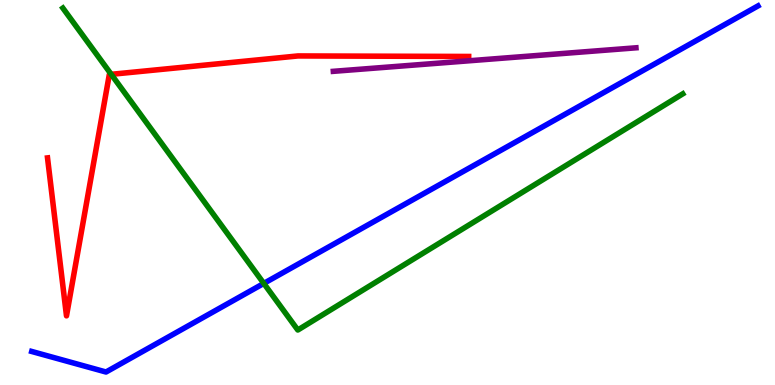[{'lines': ['blue', 'red'], 'intersections': []}, {'lines': ['green', 'red'], 'intersections': [{'x': 1.43, 'y': 8.07}]}, {'lines': ['purple', 'red'], 'intersections': []}, {'lines': ['blue', 'green'], 'intersections': [{'x': 3.4, 'y': 2.64}]}, {'lines': ['blue', 'purple'], 'intersections': []}, {'lines': ['green', 'purple'], 'intersections': []}]